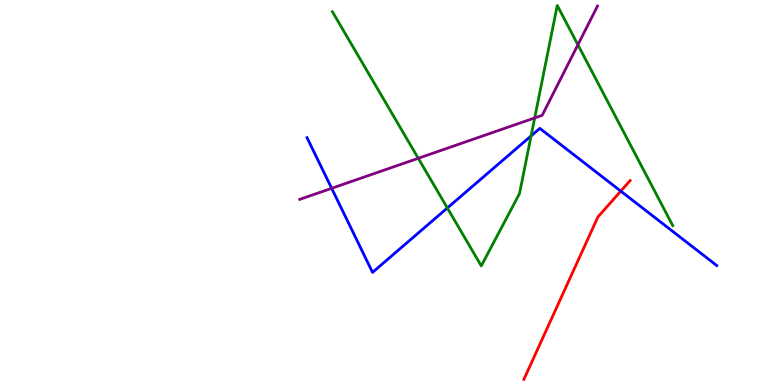[{'lines': ['blue', 'red'], 'intersections': [{'x': 8.01, 'y': 5.04}]}, {'lines': ['green', 'red'], 'intersections': []}, {'lines': ['purple', 'red'], 'intersections': []}, {'lines': ['blue', 'green'], 'intersections': [{'x': 5.77, 'y': 4.6}, {'x': 6.85, 'y': 6.47}]}, {'lines': ['blue', 'purple'], 'intersections': [{'x': 4.28, 'y': 5.11}]}, {'lines': ['green', 'purple'], 'intersections': [{'x': 5.4, 'y': 5.89}, {'x': 6.9, 'y': 6.94}, {'x': 7.46, 'y': 8.84}]}]